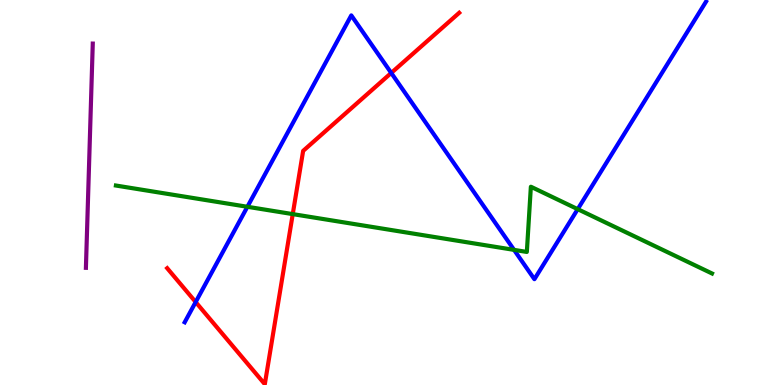[{'lines': ['blue', 'red'], 'intersections': [{'x': 2.52, 'y': 2.15}, {'x': 5.05, 'y': 8.11}]}, {'lines': ['green', 'red'], 'intersections': [{'x': 3.78, 'y': 4.44}]}, {'lines': ['purple', 'red'], 'intersections': []}, {'lines': ['blue', 'green'], 'intersections': [{'x': 3.19, 'y': 4.63}, {'x': 6.63, 'y': 3.51}, {'x': 7.45, 'y': 4.57}]}, {'lines': ['blue', 'purple'], 'intersections': []}, {'lines': ['green', 'purple'], 'intersections': []}]